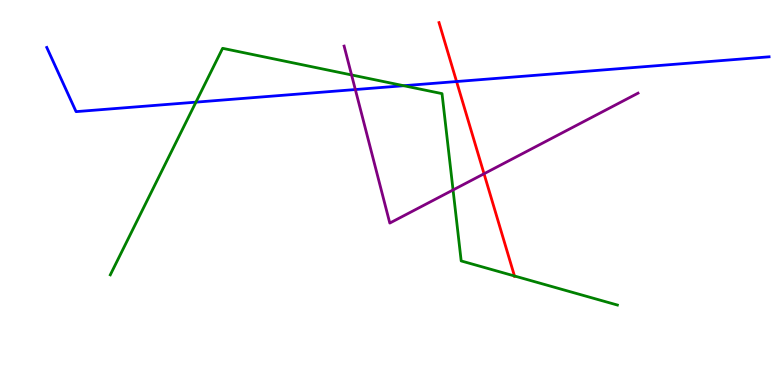[{'lines': ['blue', 'red'], 'intersections': [{'x': 5.89, 'y': 7.88}]}, {'lines': ['green', 'red'], 'intersections': [{'x': 6.64, 'y': 2.83}]}, {'lines': ['purple', 'red'], 'intersections': [{'x': 6.25, 'y': 5.49}]}, {'lines': ['blue', 'green'], 'intersections': [{'x': 2.53, 'y': 7.35}, {'x': 5.21, 'y': 7.77}]}, {'lines': ['blue', 'purple'], 'intersections': [{'x': 4.58, 'y': 7.67}]}, {'lines': ['green', 'purple'], 'intersections': [{'x': 4.54, 'y': 8.05}, {'x': 5.85, 'y': 5.07}]}]